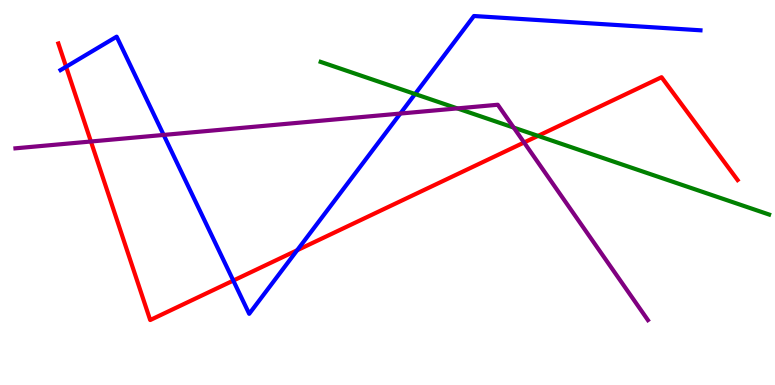[{'lines': ['blue', 'red'], 'intersections': [{'x': 0.853, 'y': 8.27}, {'x': 3.01, 'y': 2.71}, {'x': 3.83, 'y': 3.5}]}, {'lines': ['green', 'red'], 'intersections': [{'x': 6.94, 'y': 6.47}]}, {'lines': ['purple', 'red'], 'intersections': [{'x': 1.17, 'y': 6.32}, {'x': 6.76, 'y': 6.3}]}, {'lines': ['blue', 'green'], 'intersections': [{'x': 5.36, 'y': 7.56}]}, {'lines': ['blue', 'purple'], 'intersections': [{'x': 2.11, 'y': 6.5}, {'x': 5.17, 'y': 7.05}]}, {'lines': ['green', 'purple'], 'intersections': [{'x': 5.9, 'y': 7.18}, {'x': 6.63, 'y': 6.69}]}]